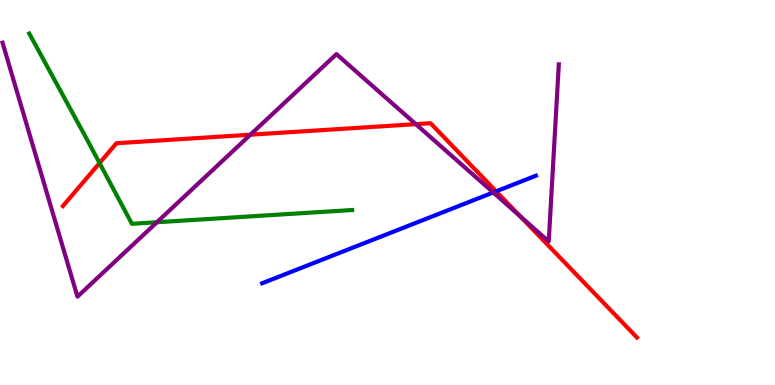[{'lines': ['blue', 'red'], 'intersections': [{'x': 6.4, 'y': 5.03}]}, {'lines': ['green', 'red'], 'intersections': [{'x': 1.28, 'y': 5.76}]}, {'lines': ['purple', 'red'], 'intersections': [{'x': 3.23, 'y': 6.5}, {'x': 5.37, 'y': 6.78}, {'x': 6.71, 'y': 4.39}]}, {'lines': ['blue', 'green'], 'intersections': []}, {'lines': ['blue', 'purple'], 'intersections': [{'x': 6.36, 'y': 5.0}]}, {'lines': ['green', 'purple'], 'intersections': [{'x': 2.02, 'y': 4.23}]}]